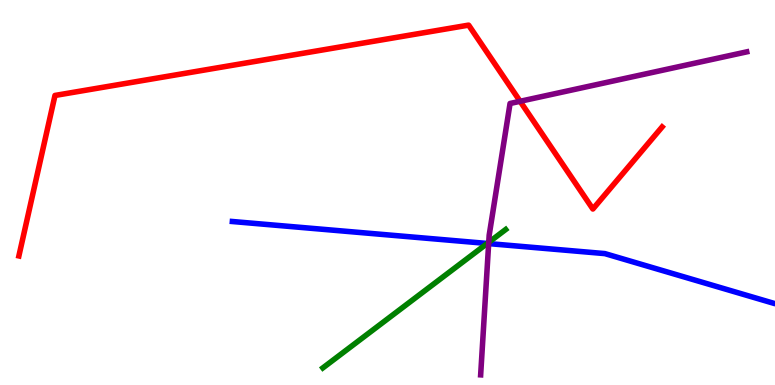[{'lines': ['blue', 'red'], 'intersections': []}, {'lines': ['green', 'red'], 'intersections': []}, {'lines': ['purple', 'red'], 'intersections': [{'x': 6.71, 'y': 7.37}]}, {'lines': ['blue', 'green'], 'intersections': [{'x': 6.29, 'y': 3.68}]}, {'lines': ['blue', 'purple'], 'intersections': [{'x': 6.31, 'y': 3.67}]}, {'lines': ['green', 'purple'], 'intersections': [{'x': 6.31, 'y': 3.71}]}]